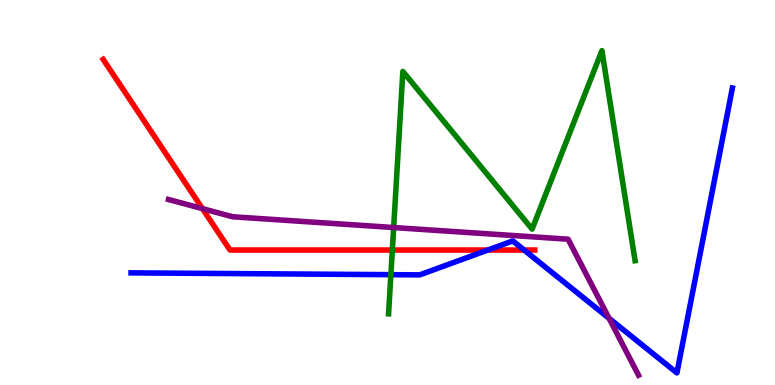[{'lines': ['blue', 'red'], 'intersections': [{'x': 6.29, 'y': 3.51}, {'x': 6.76, 'y': 3.51}]}, {'lines': ['green', 'red'], 'intersections': [{'x': 5.06, 'y': 3.51}]}, {'lines': ['purple', 'red'], 'intersections': [{'x': 2.61, 'y': 4.58}]}, {'lines': ['blue', 'green'], 'intersections': [{'x': 5.04, 'y': 2.87}]}, {'lines': ['blue', 'purple'], 'intersections': [{'x': 7.86, 'y': 1.73}]}, {'lines': ['green', 'purple'], 'intersections': [{'x': 5.08, 'y': 4.09}]}]